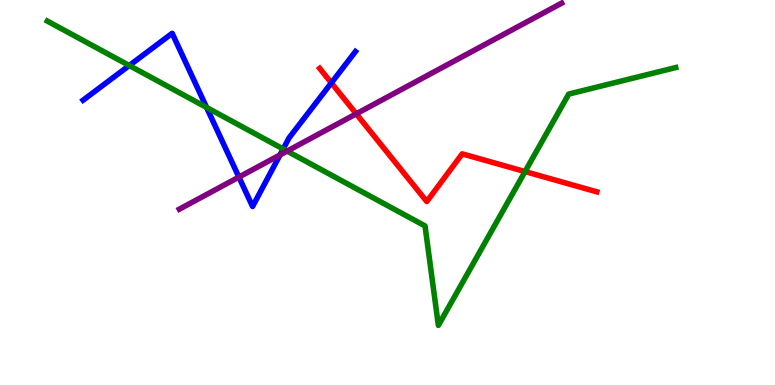[{'lines': ['blue', 'red'], 'intersections': [{'x': 4.28, 'y': 7.85}]}, {'lines': ['green', 'red'], 'intersections': [{'x': 6.77, 'y': 5.54}]}, {'lines': ['purple', 'red'], 'intersections': [{'x': 4.6, 'y': 7.04}]}, {'lines': ['blue', 'green'], 'intersections': [{'x': 1.67, 'y': 8.3}, {'x': 2.67, 'y': 7.21}, {'x': 3.65, 'y': 6.13}]}, {'lines': ['blue', 'purple'], 'intersections': [{'x': 3.08, 'y': 5.4}, {'x': 3.61, 'y': 5.98}]}, {'lines': ['green', 'purple'], 'intersections': [{'x': 3.7, 'y': 6.08}]}]